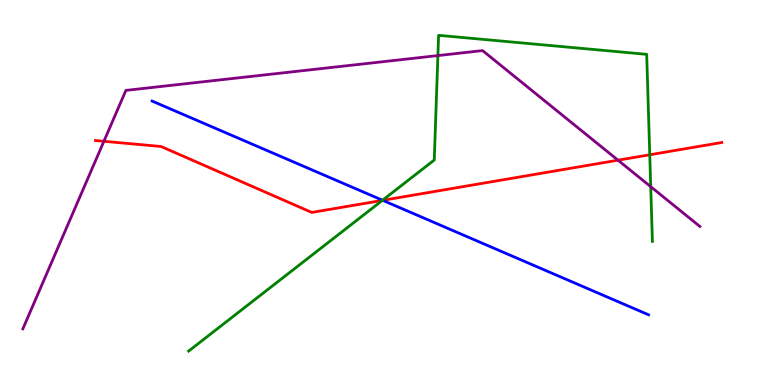[{'lines': ['blue', 'red'], 'intersections': [{'x': 4.94, 'y': 4.8}]}, {'lines': ['green', 'red'], 'intersections': [{'x': 4.93, 'y': 4.79}, {'x': 8.38, 'y': 5.98}]}, {'lines': ['purple', 'red'], 'intersections': [{'x': 1.34, 'y': 6.33}, {'x': 7.97, 'y': 5.84}]}, {'lines': ['blue', 'green'], 'intersections': [{'x': 4.94, 'y': 4.8}]}, {'lines': ['blue', 'purple'], 'intersections': []}, {'lines': ['green', 'purple'], 'intersections': [{'x': 5.65, 'y': 8.56}, {'x': 8.4, 'y': 5.15}]}]